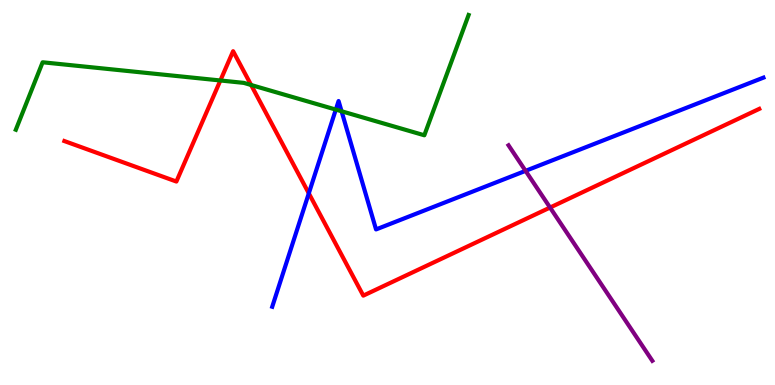[{'lines': ['blue', 'red'], 'intersections': [{'x': 3.98, 'y': 4.98}]}, {'lines': ['green', 'red'], 'intersections': [{'x': 2.84, 'y': 7.91}, {'x': 3.24, 'y': 7.79}]}, {'lines': ['purple', 'red'], 'intersections': [{'x': 7.1, 'y': 4.61}]}, {'lines': ['blue', 'green'], 'intersections': [{'x': 4.33, 'y': 7.15}, {'x': 4.41, 'y': 7.11}]}, {'lines': ['blue', 'purple'], 'intersections': [{'x': 6.78, 'y': 5.56}]}, {'lines': ['green', 'purple'], 'intersections': []}]